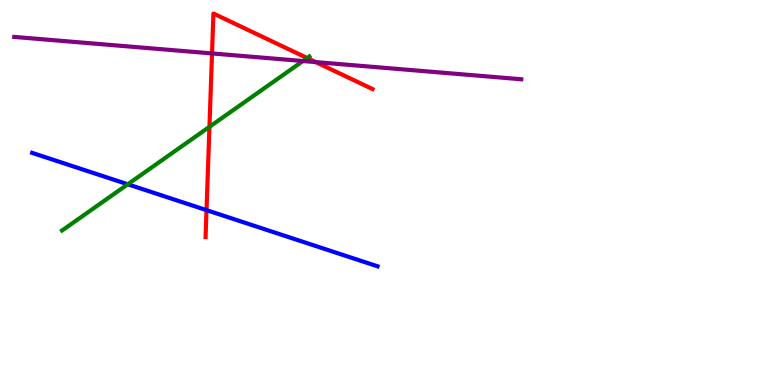[{'lines': ['blue', 'red'], 'intersections': [{'x': 2.66, 'y': 4.54}]}, {'lines': ['green', 'red'], 'intersections': [{'x': 2.7, 'y': 6.71}, {'x': 3.96, 'y': 8.49}]}, {'lines': ['purple', 'red'], 'intersections': [{'x': 2.74, 'y': 8.61}, {'x': 4.07, 'y': 8.39}]}, {'lines': ['blue', 'green'], 'intersections': [{'x': 1.65, 'y': 5.21}]}, {'lines': ['blue', 'purple'], 'intersections': []}, {'lines': ['green', 'purple'], 'intersections': [{'x': 3.91, 'y': 8.41}]}]